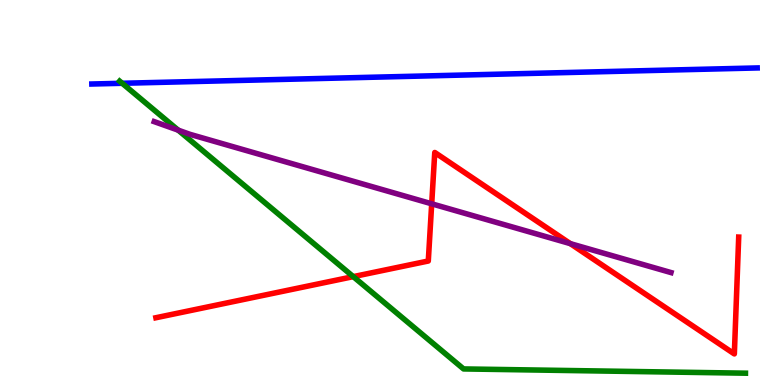[{'lines': ['blue', 'red'], 'intersections': []}, {'lines': ['green', 'red'], 'intersections': [{'x': 4.56, 'y': 2.81}]}, {'lines': ['purple', 'red'], 'intersections': [{'x': 5.57, 'y': 4.71}, {'x': 7.36, 'y': 3.67}]}, {'lines': ['blue', 'green'], 'intersections': [{'x': 1.58, 'y': 7.84}]}, {'lines': ['blue', 'purple'], 'intersections': []}, {'lines': ['green', 'purple'], 'intersections': [{'x': 2.3, 'y': 6.62}]}]